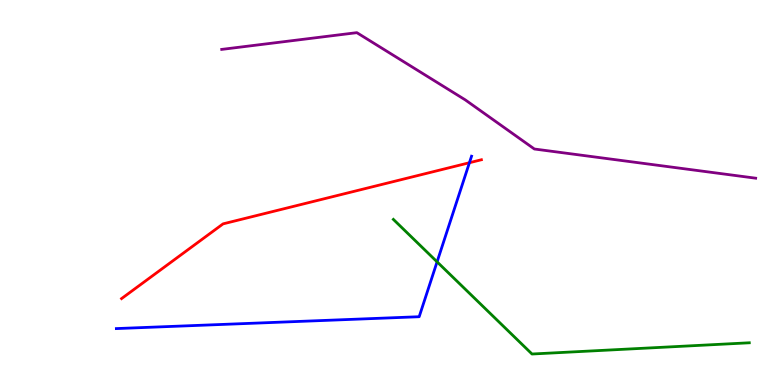[{'lines': ['blue', 'red'], 'intersections': [{'x': 6.06, 'y': 5.77}]}, {'lines': ['green', 'red'], 'intersections': []}, {'lines': ['purple', 'red'], 'intersections': []}, {'lines': ['blue', 'green'], 'intersections': [{'x': 5.64, 'y': 3.2}]}, {'lines': ['blue', 'purple'], 'intersections': []}, {'lines': ['green', 'purple'], 'intersections': []}]